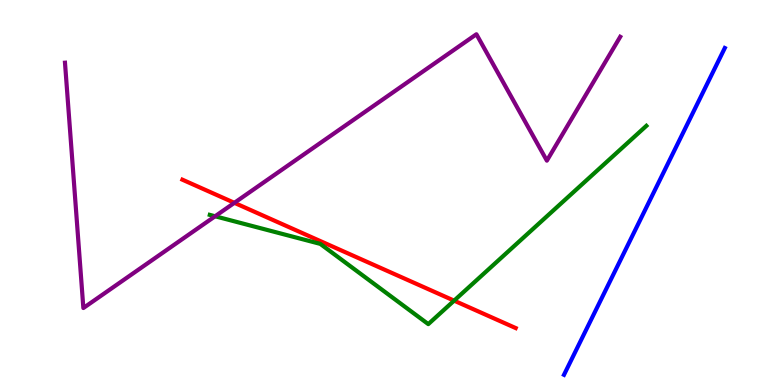[{'lines': ['blue', 'red'], 'intersections': []}, {'lines': ['green', 'red'], 'intersections': [{'x': 5.86, 'y': 2.19}]}, {'lines': ['purple', 'red'], 'intersections': [{'x': 3.02, 'y': 4.73}]}, {'lines': ['blue', 'green'], 'intersections': []}, {'lines': ['blue', 'purple'], 'intersections': []}, {'lines': ['green', 'purple'], 'intersections': [{'x': 2.78, 'y': 4.38}]}]